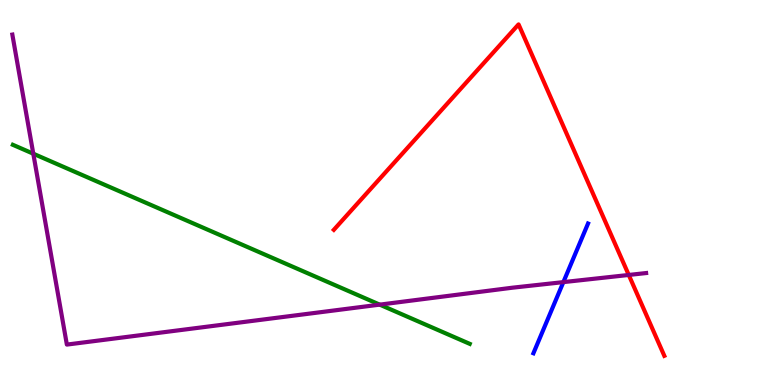[{'lines': ['blue', 'red'], 'intersections': []}, {'lines': ['green', 'red'], 'intersections': []}, {'lines': ['purple', 'red'], 'intersections': [{'x': 8.11, 'y': 2.86}]}, {'lines': ['blue', 'green'], 'intersections': []}, {'lines': ['blue', 'purple'], 'intersections': [{'x': 7.27, 'y': 2.67}]}, {'lines': ['green', 'purple'], 'intersections': [{'x': 0.43, 'y': 6.01}, {'x': 4.9, 'y': 2.09}]}]